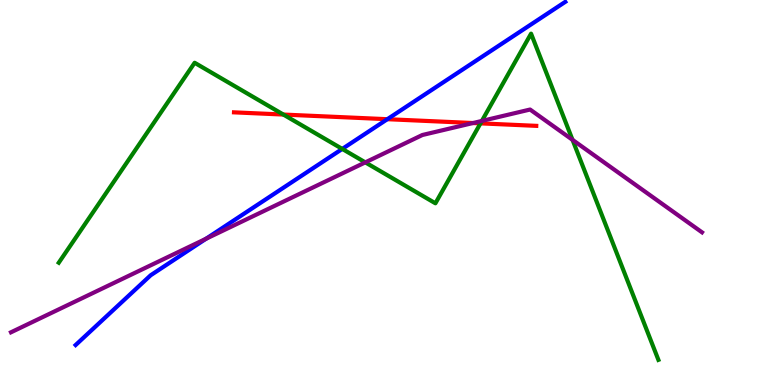[{'lines': ['blue', 'red'], 'intersections': [{'x': 5.0, 'y': 6.9}]}, {'lines': ['green', 'red'], 'intersections': [{'x': 3.66, 'y': 7.02}, {'x': 6.2, 'y': 6.8}]}, {'lines': ['purple', 'red'], 'intersections': [{'x': 6.1, 'y': 6.8}]}, {'lines': ['blue', 'green'], 'intersections': [{'x': 4.42, 'y': 6.13}]}, {'lines': ['blue', 'purple'], 'intersections': [{'x': 2.66, 'y': 3.8}]}, {'lines': ['green', 'purple'], 'intersections': [{'x': 4.71, 'y': 5.78}, {'x': 6.22, 'y': 6.86}, {'x': 7.39, 'y': 6.37}]}]